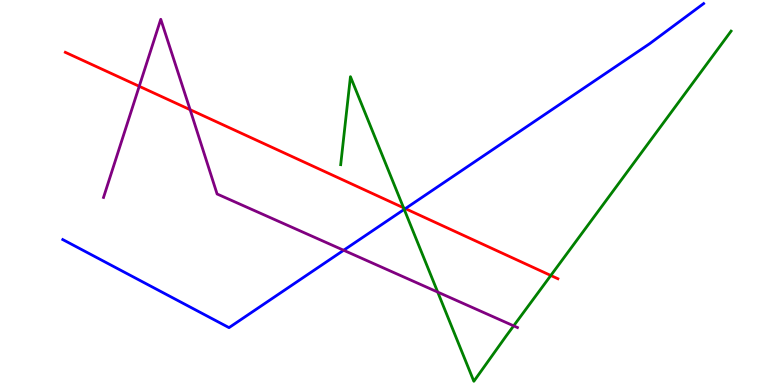[{'lines': ['blue', 'red'], 'intersections': [{'x': 5.23, 'y': 4.58}]}, {'lines': ['green', 'red'], 'intersections': [{'x': 5.21, 'y': 4.6}, {'x': 7.11, 'y': 2.84}]}, {'lines': ['purple', 'red'], 'intersections': [{'x': 1.8, 'y': 7.76}, {'x': 2.45, 'y': 7.15}]}, {'lines': ['blue', 'green'], 'intersections': [{'x': 5.22, 'y': 4.56}]}, {'lines': ['blue', 'purple'], 'intersections': [{'x': 4.43, 'y': 3.5}]}, {'lines': ['green', 'purple'], 'intersections': [{'x': 5.65, 'y': 2.41}, {'x': 6.63, 'y': 1.54}]}]